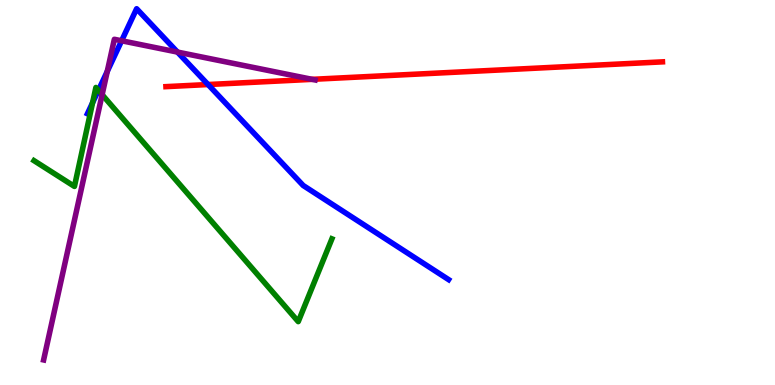[{'lines': ['blue', 'red'], 'intersections': [{'x': 2.68, 'y': 7.8}]}, {'lines': ['green', 'red'], 'intersections': []}, {'lines': ['purple', 'red'], 'intersections': [{'x': 4.03, 'y': 7.94}]}, {'lines': ['blue', 'green'], 'intersections': [{'x': 1.19, 'y': 7.33}, {'x': 1.27, 'y': 7.65}]}, {'lines': ['blue', 'purple'], 'intersections': [{'x': 1.38, 'y': 8.15}, {'x': 1.57, 'y': 8.94}, {'x': 2.29, 'y': 8.65}]}, {'lines': ['green', 'purple'], 'intersections': [{'x': 1.32, 'y': 7.54}]}]